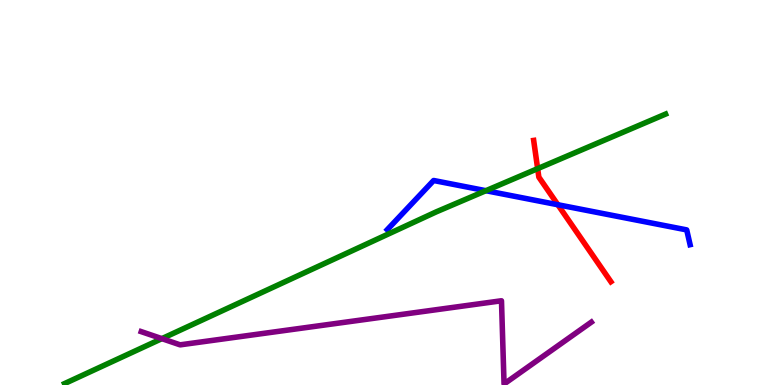[{'lines': ['blue', 'red'], 'intersections': [{'x': 7.2, 'y': 4.68}]}, {'lines': ['green', 'red'], 'intersections': [{'x': 6.94, 'y': 5.62}]}, {'lines': ['purple', 'red'], 'intersections': []}, {'lines': ['blue', 'green'], 'intersections': [{'x': 6.27, 'y': 5.05}]}, {'lines': ['blue', 'purple'], 'intersections': []}, {'lines': ['green', 'purple'], 'intersections': [{'x': 2.09, 'y': 1.2}]}]